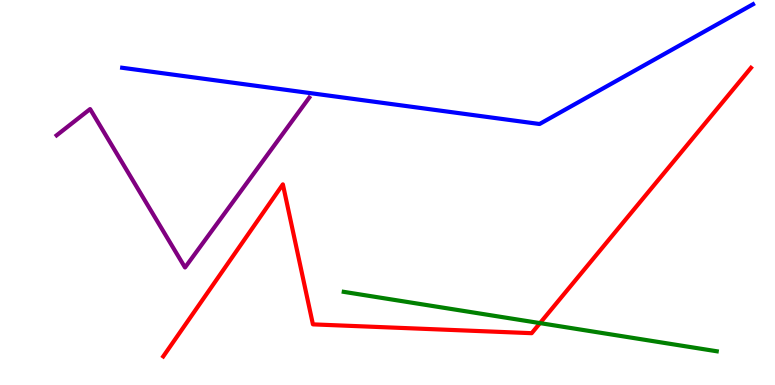[{'lines': ['blue', 'red'], 'intersections': []}, {'lines': ['green', 'red'], 'intersections': [{'x': 6.97, 'y': 1.61}]}, {'lines': ['purple', 'red'], 'intersections': []}, {'lines': ['blue', 'green'], 'intersections': []}, {'lines': ['blue', 'purple'], 'intersections': []}, {'lines': ['green', 'purple'], 'intersections': []}]